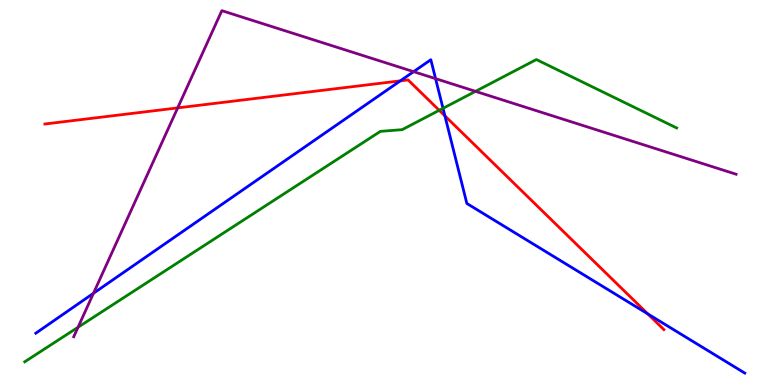[{'lines': ['blue', 'red'], 'intersections': [{'x': 5.17, 'y': 7.9}, {'x': 5.74, 'y': 6.99}, {'x': 8.36, 'y': 1.85}]}, {'lines': ['green', 'red'], 'intersections': [{'x': 5.67, 'y': 7.13}]}, {'lines': ['purple', 'red'], 'intersections': [{'x': 2.29, 'y': 7.2}]}, {'lines': ['blue', 'green'], 'intersections': [{'x': 5.72, 'y': 7.19}]}, {'lines': ['blue', 'purple'], 'intersections': [{'x': 1.21, 'y': 2.38}, {'x': 5.34, 'y': 8.14}, {'x': 5.62, 'y': 7.96}]}, {'lines': ['green', 'purple'], 'intersections': [{'x': 1.01, 'y': 1.5}, {'x': 6.14, 'y': 7.63}]}]